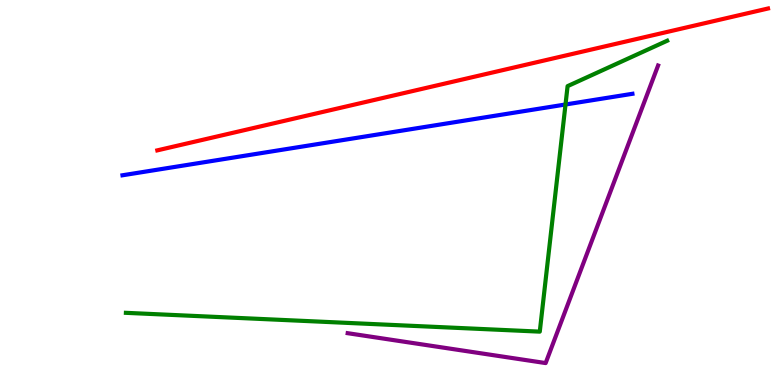[{'lines': ['blue', 'red'], 'intersections': []}, {'lines': ['green', 'red'], 'intersections': []}, {'lines': ['purple', 'red'], 'intersections': []}, {'lines': ['blue', 'green'], 'intersections': [{'x': 7.3, 'y': 7.29}]}, {'lines': ['blue', 'purple'], 'intersections': []}, {'lines': ['green', 'purple'], 'intersections': []}]